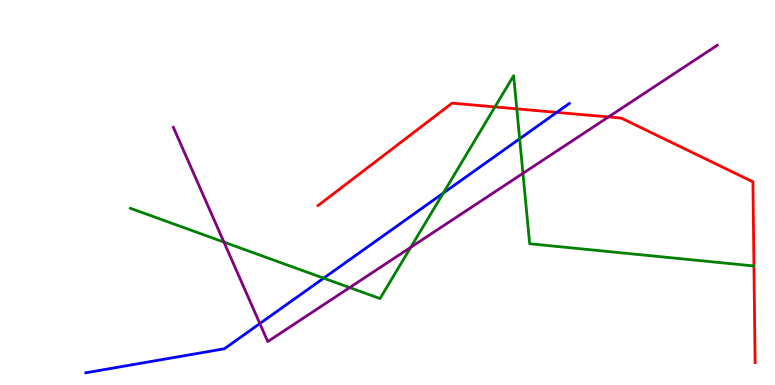[{'lines': ['blue', 'red'], 'intersections': [{'x': 7.18, 'y': 7.08}]}, {'lines': ['green', 'red'], 'intersections': [{'x': 6.39, 'y': 7.22}, {'x': 6.67, 'y': 7.17}]}, {'lines': ['purple', 'red'], 'intersections': [{'x': 7.85, 'y': 6.96}]}, {'lines': ['blue', 'green'], 'intersections': [{'x': 4.18, 'y': 2.77}, {'x': 5.72, 'y': 4.98}, {'x': 6.71, 'y': 6.4}]}, {'lines': ['blue', 'purple'], 'intersections': [{'x': 3.35, 'y': 1.6}]}, {'lines': ['green', 'purple'], 'intersections': [{'x': 2.89, 'y': 3.71}, {'x': 4.51, 'y': 2.53}, {'x': 5.3, 'y': 3.58}, {'x': 6.75, 'y': 5.5}]}]